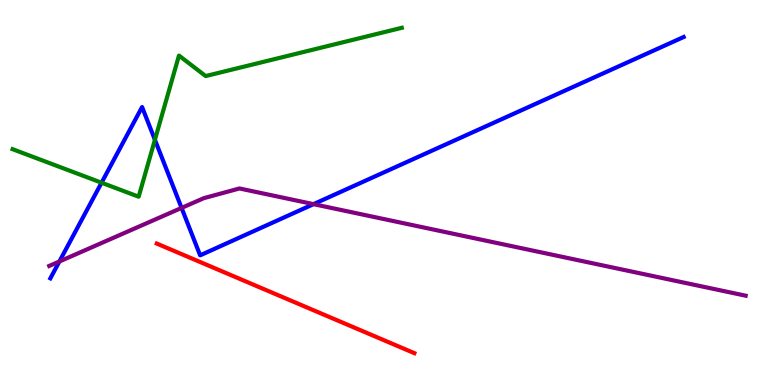[{'lines': ['blue', 'red'], 'intersections': []}, {'lines': ['green', 'red'], 'intersections': []}, {'lines': ['purple', 'red'], 'intersections': []}, {'lines': ['blue', 'green'], 'intersections': [{'x': 1.31, 'y': 5.25}, {'x': 2.0, 'y': 6.37}]}, {'lines': ['blue', 'purple'], 'intersections': [{'x': 0.766, 'y': 3.21}, {'x': 2.34, 'y': 4.6}, {'x': 4.05, 'y': 4.7}]}, {'lines': ['green', 'purple'], 'intersections': []}]